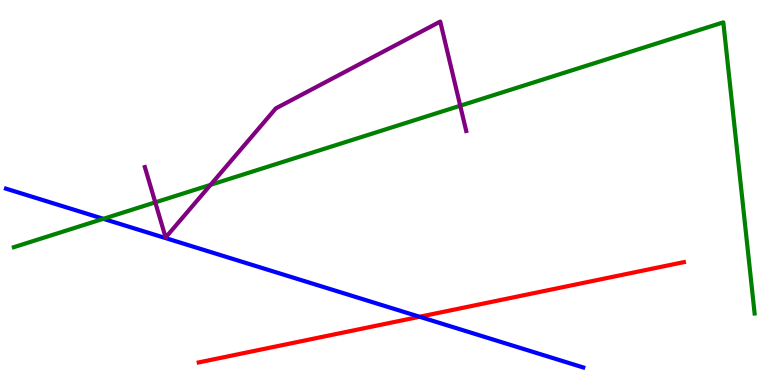[{'lines': ['blue', 'red'], 'intersections': [{'x': 5.41, 'y': 1.77}]}, {'lines': ['green', 'red'], 'intersections': []}, {'lines': ['purple', 'red'], 'intersections': []}, {'lines': ['blue', 'green'], 'intersections': [{'x': 1.33, 'y': 4.32}]}, {'lines': ['blue', 'purple'], 'intersections': []}, {'lines': ['green', 'purple'], 'intersections': [{'x': 2.0, 'y': 4.74}, {'x': 2.72, 'y': 5.2}, {'x': 5.94, 'y': 7.25}]}]